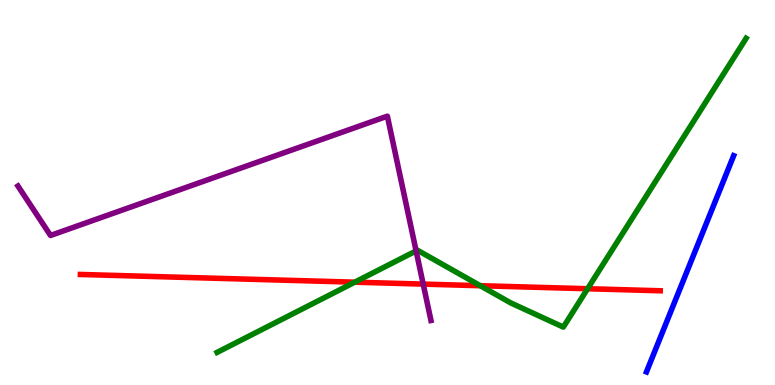[{'lines': ['blue', 'red'], 'intersections': []}, {'lines': ['green', 'red'], 'intersections': [{'x': 4.58, 'y': 2.67}, {'x': 6.2, 'y': 2.58}, {'x': 7.58, 'y': 2.5}]}, {'lines': ['purple', 'red'], 'intersections': [{'x': 5.46, 'y': 2.62}]}, {'lines': ['blue', 'green'], 'intersections': []}, {'lines': ['blue', 'purple'], 'intersections': []}, {'lines': ['green', 'purple'], 'intersections': [{'x': 5.37, 'y': 3.48}]}]